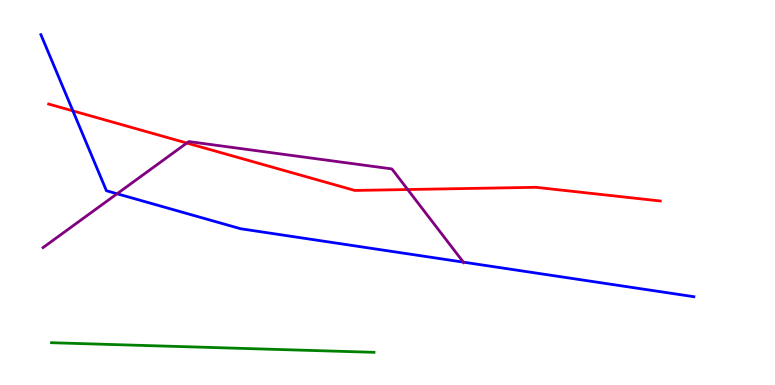[{'lines': ['blue', 'red'], 'intersections': [{'x': 0.941, 'y': 7.12}]}, {'lines': ['green', 'red'], 'intersections': []}, {'lines': ['purple', 'red'], 'intersections': [{'x': 2.41, 'y': 6.29}, {'x': 5.26, 'y': 5.08}]}, {'lines': ['blue', 'green'], 'intersections': []}, {'lines': ['blue', 'purple'], 'intersections': [{'x': 1.51, 'y': 4.97}, {'x': 5.98, 'y': 3.19}]}, {'lines': ['green', 'purple'], 'intersections': []}]